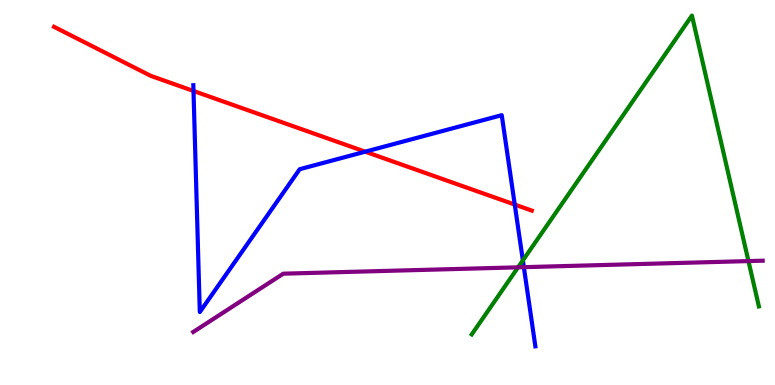[{'lines': ['blue', 'red'], 'intersections': [{'x': 2.5, 'y': 7.64}, {'x': 4.71, 'y': 6.06}, {'x': 6.64, 'y': 4.69}]}, {'lines': ['green', 'red'], 'intersections': []}, {'lines': ['purple', 'red'], 'intersections': []}, {'lines': ['blue', 'green'], 'intersections': [{'x': 6.75, 'y': 3.24}]}, {'lines': ['blue', 'purple'], 'intersections': [{'x': 6.76, 'y': 3.06}]}, {'lines': ['green', 'purple'], 'intersections': [{'x': 6.68, 'y': 3.06}, {'x': 9.66, 'y': 3.22}]}]